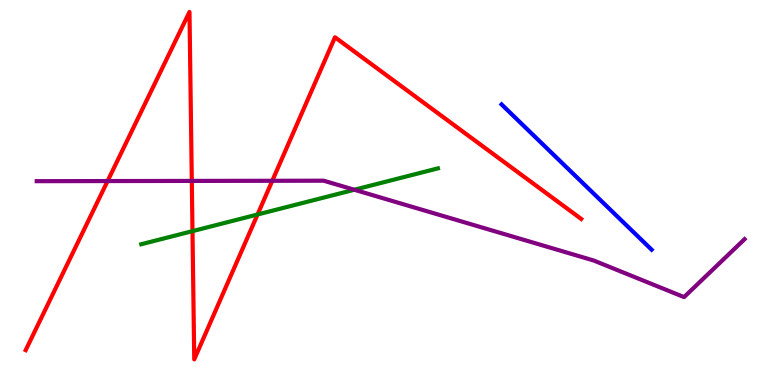[{'lines': ['blue', 'red'], 'intersections': []}, {'lines': ['green', 'red'], 'intersections': [{'x': 2.48, 'y': 4.0}, {'x': 3.32, 'y': 4.43}]}, {'lines': ['purple', 'red'], 'intersections': [{'x': 1.39, 'y': 5.3}, {'x': 2.47, 'y': 5.3}, {'x': 3.51, 'y': 5.3}]}, {'lines': ['blue', 'green'], 'intersections': []}, {'lines': ['blue', 'purple'], 'intersections': []}, {'lines': ['green', 'purple'], 'intersections': [{'x': 4.57, 'y': 5.07}]}]